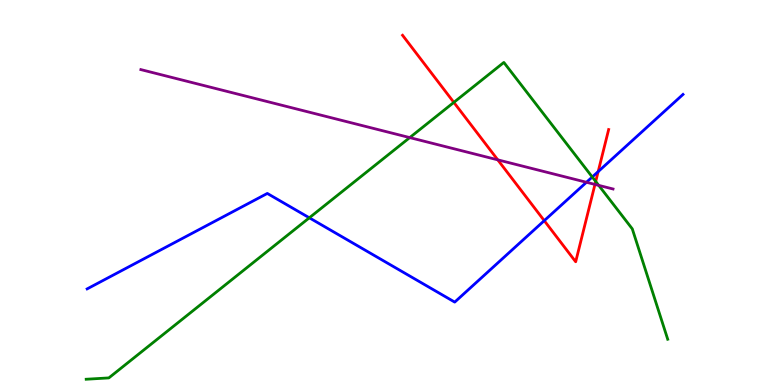[{'lines': ['blue', 'red'], 'intersections': [{'x': 7.02, 'y': 4.27}, {'x': 7.72, 'y': 5.54}]}, {'lines': ['green', 'red'], 'intersections': [{'x': 5.86, 'y': 7.34}, {'x': 7.69, 'y': 5.29}]}, {'lines': ['purple', 'red'], 'intersections': [{'x': 6.42, 'y': 5.85}, {'x': 7.68, 'y': 5.21}]}, {'lines': ['blue', 'green'], 'intersections': [{'x': 3.99, 'y': 4.34}, {'x': 7.64, 'y': 5.4}]}, {'lines': ['blue', 'purple'], 'intersections': [{'x': 7.57, 'y': 5.27}]}, {'lines': ['green', 'purple'], 'intersections': [{'x': 5.29, 'y': 6.43}, {'x': 7.73, 'y': 5.19}]}]